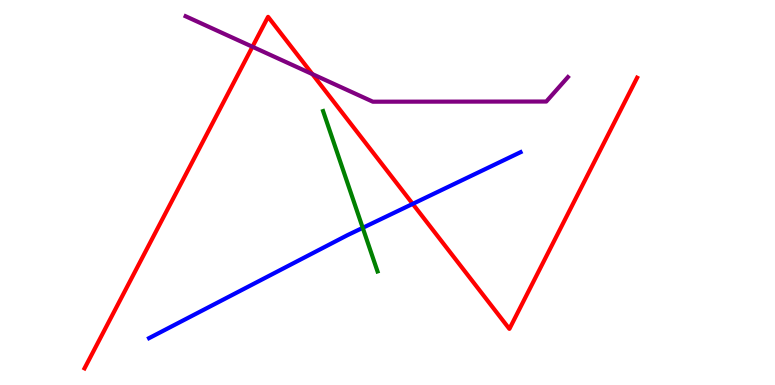[{'lines': ['blue', 'red'], 'intersections': [{'x': 5.33, 'y': 4.7}]}, {'lines': ['green', 'red'], 'intersections': []}, {'lines': ['purple', 'red'], 'intersections': [{'x': 3.26, 'y': 8.79}, {'x': 4.03, 'y': 8.08}]}, {'lines': ['blue', 'green'], 'intersections': [{'x': 4.68, 'y': 4.08}]}, {'lines': ['blue', 'purple'], 'intersections': []}, {'lines': ['green', 'purple'], 'intersections': []}]